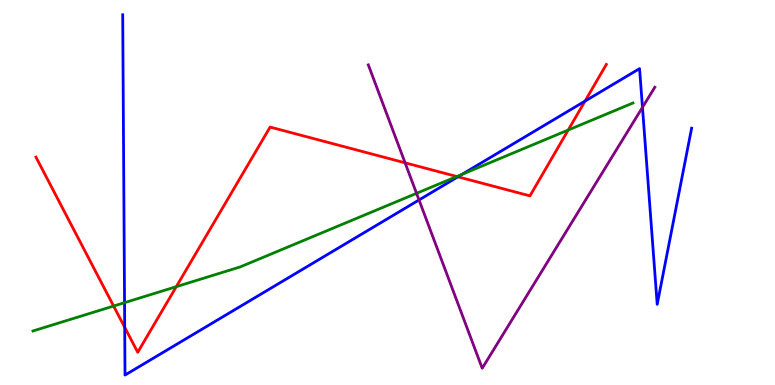[{'lines': ['blue', 'red'], 'intersections': [{'x': 1.61, 'y': 1.5}, {'x': 5.91, 'y': 5.41}, {'x': 7.55, 'y': 7.37}]}, {'lines': ['green', 'red'], 'intersections': [{'x': 1.47, 'y': 2.05}, {'x': 2.27, 'y': 2.55}, {'x': 5.89, 'y': 5.42}, {'x': 7.33, 'y': 6.62}]}, {'lines': ['purple', 'red'], 'intersections': [{'x': 5.23, 'y': 5.77}]}, {'lines': ['blue', 'green'], 'intersections': [{'x': 1.61, 'y': 2.14}, {'x': 5.96, 'y': 5.47}]}, {'lines': ['blue', 'purple'], 'intersections': [{'x': 5.41, 'y': 4.81}, {'x': 8.29, 'y': 7.21}]}, {'lines': ['green', 'purple'], 'intersections': [{'x': 5.37, 'y': 4.98}]}]